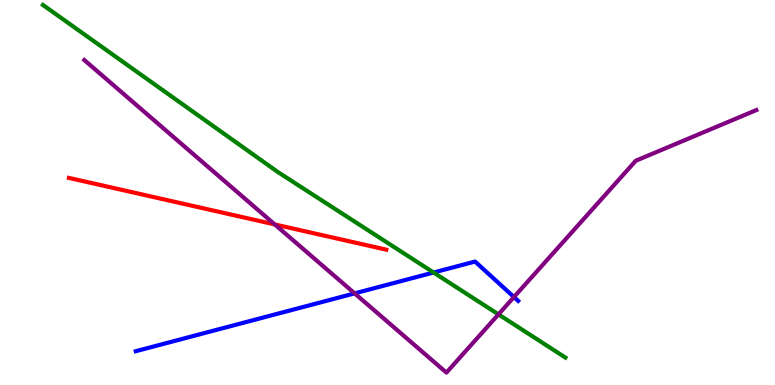[{'lines': ['blue', 'red'], 'intersections': []}, {'lines': ['green', 'red'], 'intersections': []}, {'lines': ['purple', 'red'], 'intersections': [{'x': 3.55, 'y': 4.17}]}, {'lines': ['blue', 'green'], 'intersections': [{'x': 5.59, 'y': 2.92}]}, {'lines': ['blue', 'purple'], 'intersections': [{'x': 4.58, 'y': 2.38}, {'x': 6.63, 'y': 2.28}]}, {'lines': ['green', 'purple'], 'intersections': [{'x': 6.43, 'y': 1.83}]}]